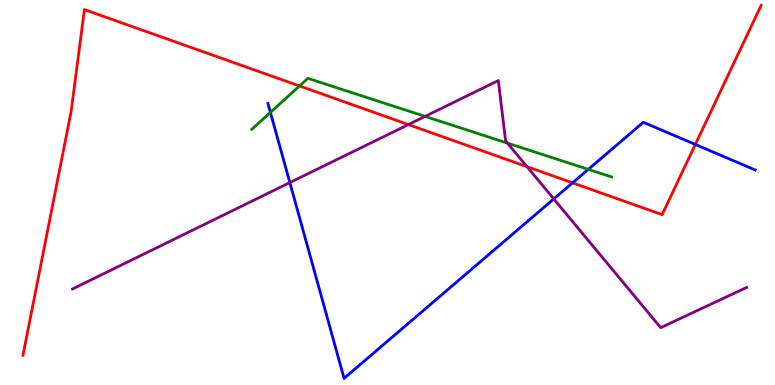[{'lines': ['blue', 'red'], 'intersections': [{'x': 7.39, 'y': 5.25}, {'x': 8.97, 'y': 6.25}]}, {'lines': ['green', 'red'], 'intersections': [{'x': 3.86, 'y': 7.77}]}, {'lines': ['purple', 'red'], 'intersections': [{'x': 5.27, 'y': 6.76}, {'x': 6.8, 'y': 5.67}]}, {'lines': ['blue', 'green'], 'intersections': [{'x': 3.49, 'y': 7.08}, {'x': 7.59, 'y': 5.6}]}, {'lines': ['blue', 'purple'], 'intersections': [{'x': 3.74, 'y': 5.26}, {'x': 7.15, 'y': 4.83}]}, {'lines': ['green', 'purple'], 'intersections': [{'x': 5.48, 'y': 6.98}, {'x': 6.55, 'y': 6.28}]}]